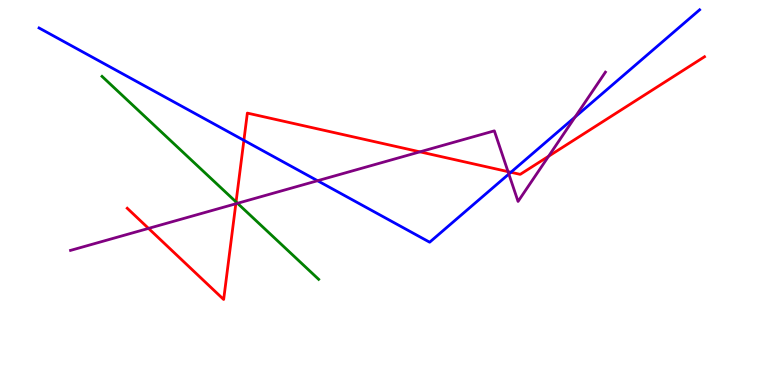[{'lines': ['blue', 'red'], 'intersections': [{'x': 3.15, 'y': 6.36}, {'x': 6.59, 'y': 5.53}]}, {'lines': ['green', 'red'], 'intersections': [{'x': 3.05, 'y': 4.75}]}, {'lines': ['purple', 'red'], 'intersections': [{'x': 1.92, 'y': 4.07}, {'x': 3.04, 'y': 4.71}, {'x': 5.42, 'y': 6.06}, {'x': 6.56, 'y': 5.54}, {'x': 7.08, 'y': 5.94}]}, {'lines': ['blue', 'green'], 'intersections': []}, {'lines': ['blue', 'purple'], 'intersections': [{'x': 4.1, 'y': 5.31}, {'x': 6.57, 'y': 5.48}, {'x': 7.42, 'y': 6.96}]}, {'lines': ['green', 'purple'], 'intersections': [{'x': 3.06, 'y': 4.72}]}]